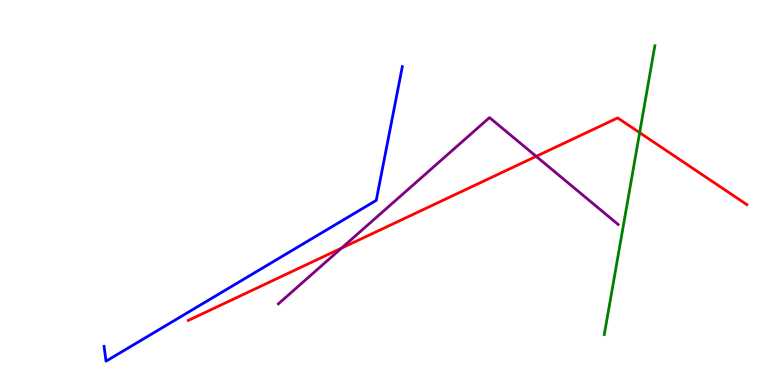[{'lines': ['blue', 'red'], 'intersections': []}, {'lines': ['green', 'red'], 'intersections': [{'x': 8.25, 'y': 6.55}]}, {'lines': ['purple', 'red'], 'intersections': [{'x': 4.41, 'y': 3.55}, {'x': 6.92, 'y': 5.94}]}, {'lines': ['blue', 'green'], 'intersections': []}, {'lines': ['blue', 'purple'], 'intersections': []}, {'lines': ['green', 'purple'], 'intersections': []}]